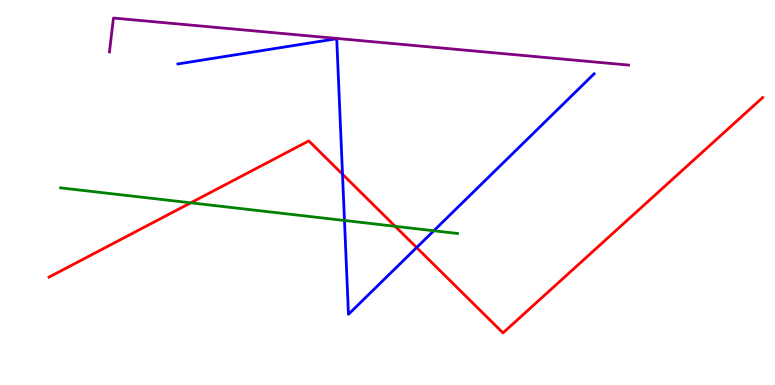[{'lines': ['blue', 'red'], 'intersections': [{'x': 4.42, 'y': 5.47}, {'x': 5.38, 'y': 3.57}]}, {'lines': ['green', 'red'], 'intersections': [{'x': 2.46, 'y': 4.73}, {'x': 5.1, 'y': 4.12}]}, {'lines': ['purple', 'red'], 'intersections': []}, {'lines': ['blue', 'green'], 'intersections': [{'x': 4.44, 'y': 4.27}, {'x': 5.6, 'y': 4.01}]}, {'lines': ['blue', 'purple'], 'intersections': []}, {'lines': ['green', 'purple'], 'intersections': []}]